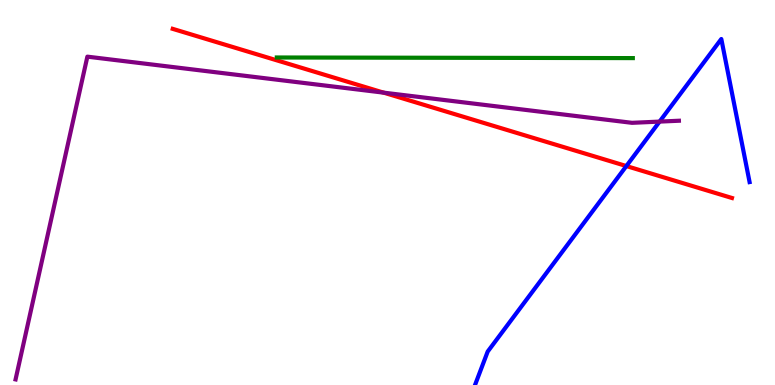[{'lines': ['blue', 'red'], 'intersections': [{'x': 8.08, 'y': 5.69}]}, {'lines': ['green', 'red'], 'intersections': []}, {'lines': ['purple', 'red'], 'intersections': [{'x': 4.95, 'y': 7.59}]}, {'lines': ['blue', 'green'], 'intersections': []}, {'lines': ['blue', 'purple'], 'intersections': [{'x': 8.51, 'y': 6.84}]}, {'lines': ['green', 'purple'], 'intersections': []}]